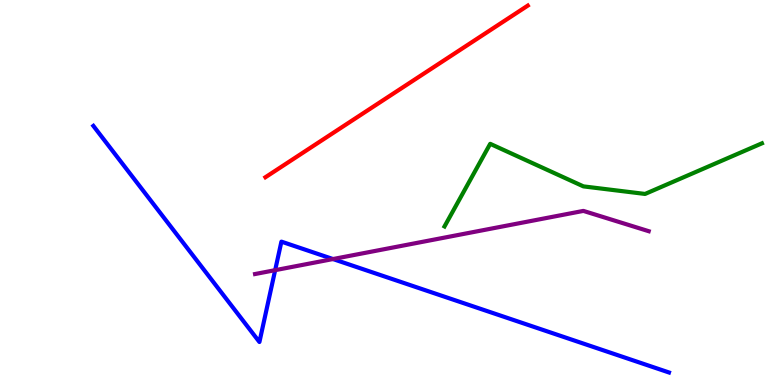[{'lines': ['blue', 'red'], 'intersections': []}, {'lines': ['green', 'red'], 'intersections': []}, {'lines': ['purple', 'red'], 'intersections': []}, {'lines': ['blue', 'green'], 'intersections': []}, {'lines': ['blue', 'purple'], 'intersections': [{'x': 3.55, 'y': 2.98}, {'x': 4.3, 'y': 3.27}]}, {'lines': ['green', 'purple'], 'intersections': []}]